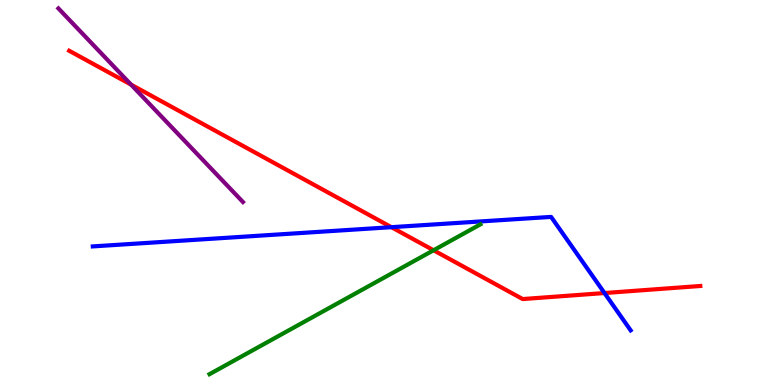[{'lines': ['blue', 'red'], 'intersections': [{'x': 5.05, 'y': 4.1}, {'x': 7.8, 'y': 2.39}]}, {'lines': ['green', 'red'], 'intersections': [{'x': 5.59, 'y': 3.5}]}, {'lines': ['purple', 'red'], 'intersections': [{'x': 1.69, 'y': 7.8}]}, {'lines': ['blue', 'green'], 'intersections': []}, {'lines': ['blue', 'purple'], 'intersections': []}, {'lines': ['green', 'purple'], 'intersections': []}]